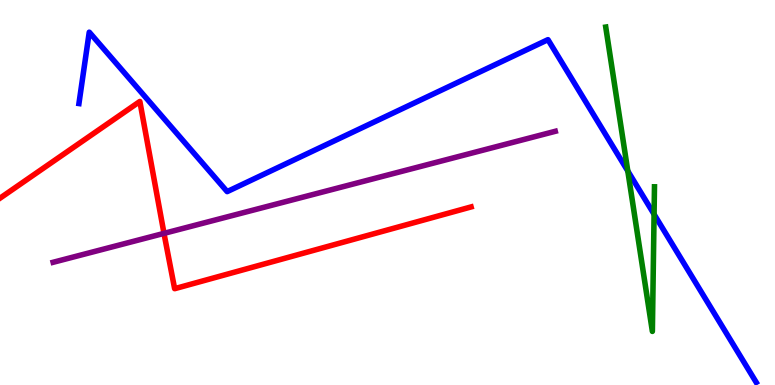[{'lines': ['blue', 'red'], 'intersections': []}, {'lines': ['green', 'red'], 'intersections': []}, {'lines': ['purple', 'red'], 'intersections': [{'x': 2.12, 'y': 3.94}]}, {'lines': ['blue', 'green'], 'intersections': [{'x': 8.1, 'y': 5.56}, {'x': 8.44, 'y': 4.43}]}, {'lines': ['blue', 'purple'], 'intersections': []}, {'lines': ['green', 'purple'], 'intersections': []}]